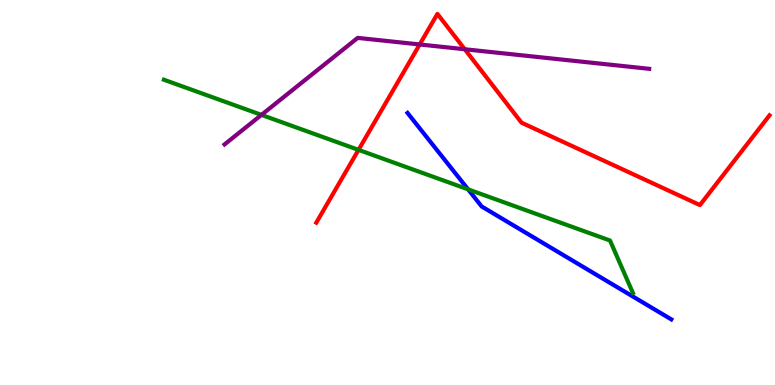[{'lines': ['blue', 'red'], 'intersections': []}, {'lines': ['green', 'red'], 'intersections': [{'x': 4.63, 'y': 6.11}]}, {'lines': ['purple', 'red'], 'intersections': [{'x': 5.42, 'y': 8.85}, {'x': 6.0, 'y': 8.72}]}, {'lines': ['blue', 'green'], 'intersections': [{'x': 6.04, 'y': 5.08}]}, {'lines': ['blue', 'purple'], 'intersections': []}, {'lines': ['green', 'purple'], 'intersections': [{'x': 3.37, 'y': 7.02}]}]